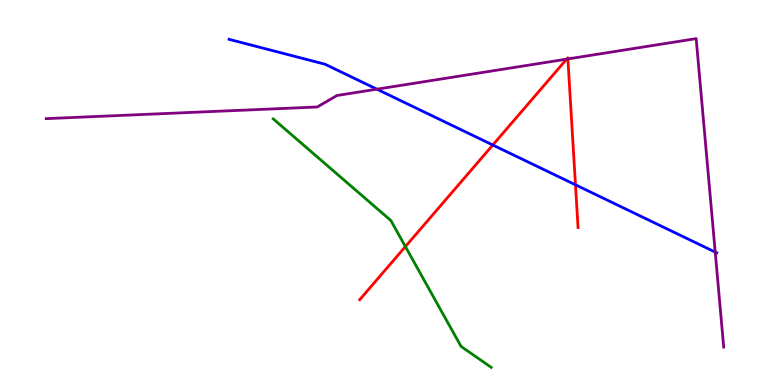[{'lines': ['blue', 'red'], 'intersections': [{'x': 6.36, 'y': 6.23}, {'x': 7.43, 'y': 5.2}]}, {'lines': ['green', 'red'], 'intersections': [{'x': 5.23, 'y': 3.6}]}, {'lines': ['purple', 'red'], 'intersections': [{'x': 7.31, 'y': 8.46}, {'x': 7.33, 'y': 8.47}]}, {'lines': ['blue', 'green'], 'intersections': []}, {'lines': ['blue', 'purple'], 'intersections': [{'x': 4.86, 'y': 7.68}, {'x': 9.23, 'y': 3.45}]}, {'lines': ['green', 'purple'], 'intersections': []}]